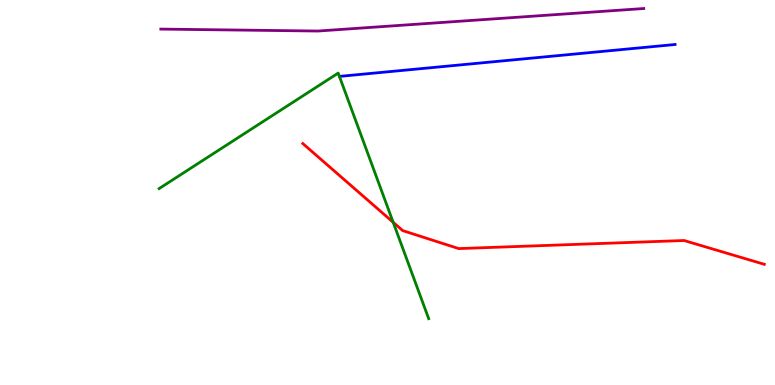[{'lines': ['blue', 'red'], 'intersections': []}, {'lines': ['green', 'red'], 'intersections': [{'x': 5.07, 'y': 4.23}]}, {'lines': ['purple', 'red'], 'intersections': []}, {'lines': ['blue', 'green'], 'intersections': []}, {'lines': ['blue', 'purple'], 'intersections': []}, {'lines': ['green', 'purple'], 'intersections': []}]